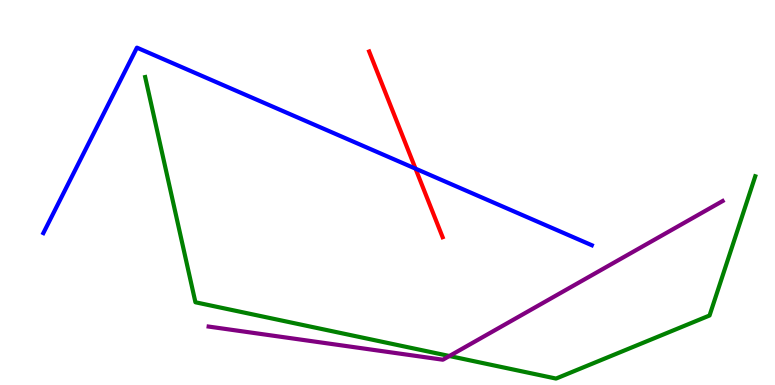[{'lines': ['blue', 'red'], 'intersections': [{'x': 5.36, 'y': 5.62}]}, {'lines': ['green', 'red'], 'intersections': []}, {'lines': ['purple', 'red'], 'intersections': []}, {'lines': ['blue', 'green'], 'intersections': []}, {'lines': ['blue', 'purple'], 'intersections': []}, {'lines': ['green', 'purple'], 'intersections': [{'x': 5.8, 'y': 0.753}]}]